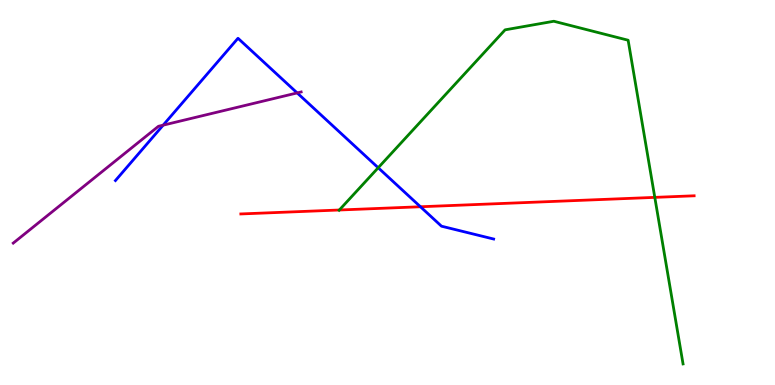[{'lines': ['blue', 'red'], 'intersections': [{'x': 5.43, 'y': 4.63}]}, {'lines': ['green', 'red'], 'intersections': [{'x': 4.38, 'y': 4.55}, {'x': 8.45, 'y': 4.87}]}, {'lines': ['purple', 'red'], 'intersections': []}, {'lines': ['blue', 'green'], 'intersections': [{'x': 4.88, 'y': 5.64}]}, {'lines': ['blue', 'purple'], 'intersections': [{'x': 2.11, 'y': 6.75}, {'x': 3.83, 'y': 7.59}]}, {'lines': ['green', 'purple'], 'intersections': []}]